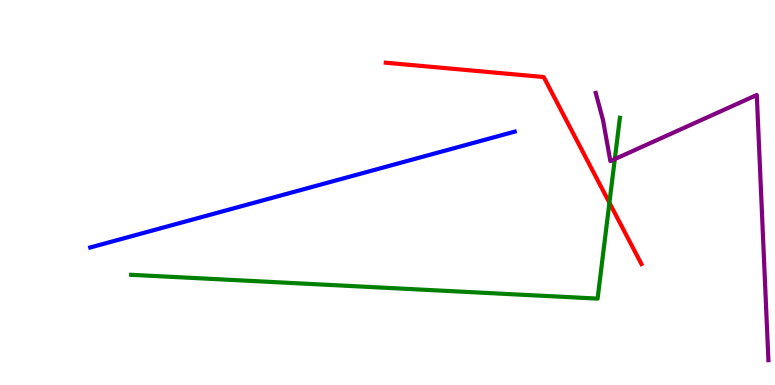[{'lines': ['blue', 'red'], 'intersections': []}, {'lines': ['green', 'red'], 'intersections': [{'x': 7.86, 'y': 4.73}]}, {'lines': ['purple', 'red'], 'intersections': []}, {'lines': ['blue', 'green'], 'intersections': []}, {'lines': ['blue', 'purple'], 'intersections': []}, {'lines': ['green', 'purple'], 'intersections': [{'x': 7.93, 'y': 5.87}]}]